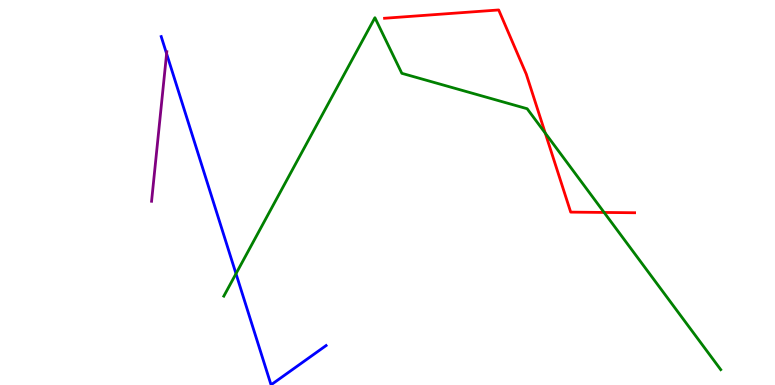[{'lines': ['blue', 'red'], 'intersections': []}, {'lines': ['green', 'red'], 'intersections': [{'x': 7.04, 'y': 6.54}, {'x': 7.79, 'y': 4.48}]}, {'lines': ['purple', 'red'], 'intersections': []}, {'lines': ['blue', 'green'], 'intersections': [{'x': 3.05, 'y': 2.89}]}, {'lines': ['blue', 'purple'], 'intersections': [{'x': 2.15, 'y': 8.61}]}, {'lines': ['green', 'purple'], 'intersections': []}]